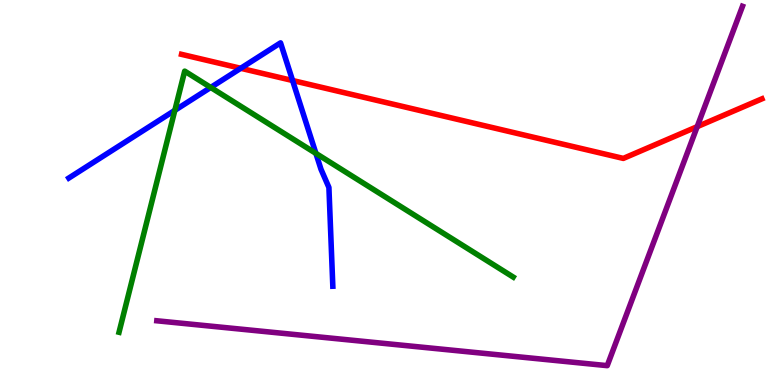[{'lines': ['blue', 'red'], 'intersections': [{'x': 3.11, 'y': 8.23}, {'x': 3.78, 'y': 7.91}]}, {'lines': ['green', 'red'], 'intersections': []}, {'lines': ['purple', 'red'], 'intersections': [{'x': 9.0, 'y': 6.71}]}, {'lines': ['blue', 'green'], 'intersections': [{'x': 2.26, 'y': 7.13}, {'x': 2.72, 'y': 7.73}, {'x': 4.08, 'y': 6.02}]}, {'lines': ['blue', 'purple'], 'intersections': []}, {'lines': ['green', 'purple'], 'intersections': []}]